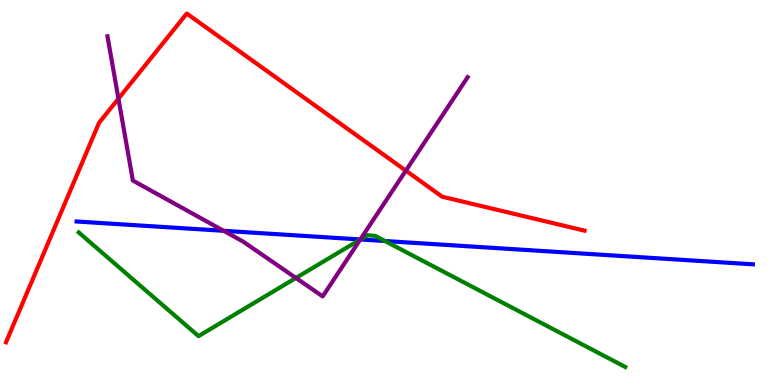[{'lines': ['blue', 'red'], 'intersections': []}, {'lines': ['green', 'red'], 'intersections': []}, {'lines': ['purple', 'red'], 'intersections': [{'x': 1.53, 'y': 7.44}, {'x': 5.24, 'y': 5.57}]}, {'lines': ['blue', 'green'], 'intersections': [{'x': 4.65, 'y': 3.78}, {'x': 4.97, 'y': 3.74}]}, {'lines': ['blue', 'purple'], 'intersections': [{'x': 2.89, 'y': 4.01}, {'x': 4.65, 'y': 3.78}]}, {'lines': ['green', 'purple'], 'intersections': [{'x': 3.82, 'y': 2.78}, {'x': 4.65, 'y': 3.78}]}]